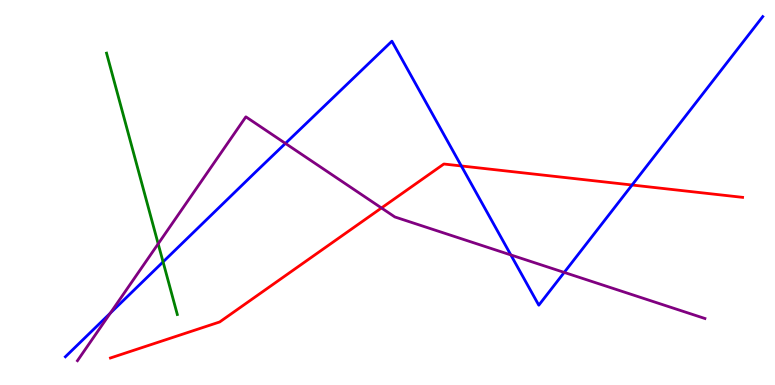[{'lines': ['blue', 'red'], 'intersections': [{'x': 5.95, 'y': 5.69}, {'x': 8.16, 'y': 5.19}]}, {'lines': ['green', 'red'], 'intersections': []}, {'lines': ['purple', 'red'], 'intersections': [{'x': 4.92, 'y': 4.6}]}, {'lines': ['blue', 'green'], 'intersections': [{'x': 2.1, 'y': 3.2}]}, {'lines': ['blue', 'purple'], 'intersections': [{'x': 1.42, 'y': 1.87}, {'x': 3.68, 'y': 6.28}, {'x': 6.59, 'y': 3.38}, {'x': 7.28, 'y': 2.92}]}, {'lines': ['green', 'purple'], 'intersections': [{'x': 2.04, 'y': 3.67}]}]